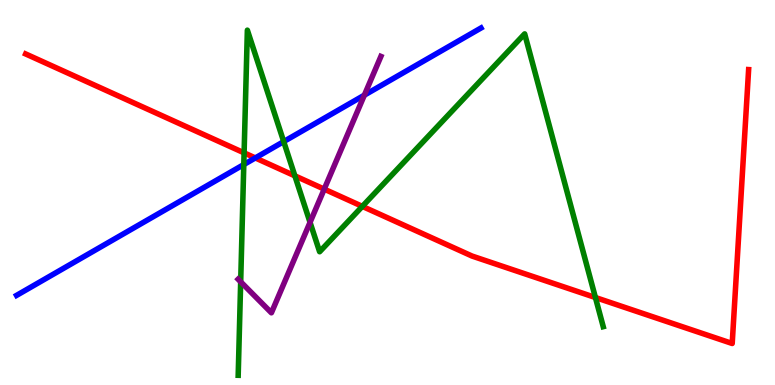[{'lines': ['blue', 'red'], 'intersections': [{'x': 3.29, 'y': 5.9}]}, {'lines': ['green', 'red'], 'intersections': [{'x': 3.15, 'y': 6.03}, {'x': 3.8, 'y': 5.43}, {'x': 4.68, 'y': 4.64}, {'x': 7.68, 'y': 2.27}]}, {'lines': ['purple', 'red'], 'intersections': [{'x': 4.18, 'y': 5.09}]}, {'lines': ['blue', 'green'], 'intersections': [{'x': 3.15, 'y': 5.73}, {'x': 3.66, 'y': 6.32}]}, {'lines': ['blue', 'purple'], 'intersections': [{'x': 4.7, 'y': 7.53}]}, {'lines': ['green', 'purple'], 'intersections': [{'x': 3.11, 'y': 2.68}, {'x': 4.0, 'y': 4.22}]}]